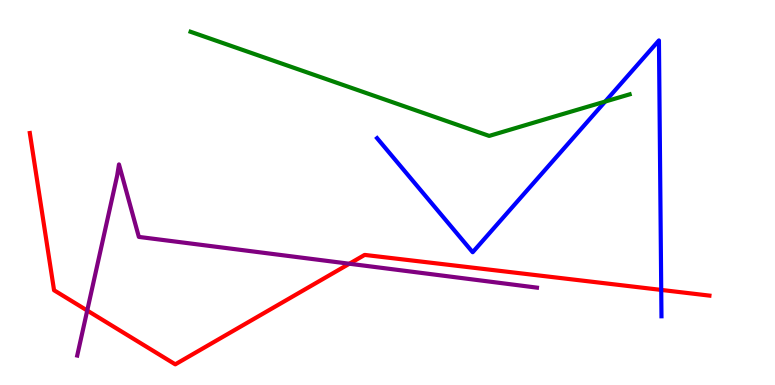[{'lines': ['blue', 'red'], 'intersections': [{'x': 8.53, 'y': 2.47}]}, {'lines': ['green', 'red'], 'intersections': []}, {'lines': ['purple', 'red'], 'intersections': [{'x': 1.13, 'y': 1.93}, {'x': 4.51, 'y': 3.15}]}, {'lines': ['blue', 'green'], 'intersections': [{'x': 7.81, 'y': 7.36}]}, {'lines': ['blue', 'purple'], 'intersections': []}, {'lines': ['green', 'purple'], 'intersections': []}]